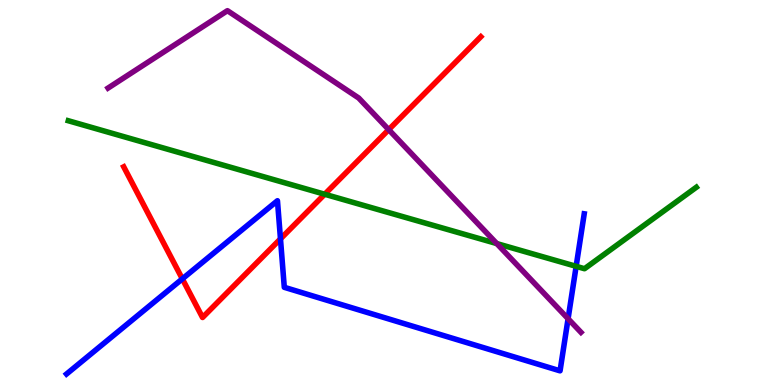[{'lines': ['blue', 'red'], 'intersections': [{'x': 2.35, 'y': 2.76}, {'x': 3.62, 'y': 3.8}]}, {'lines': ['green', 'red'], 'intersections': [{'x': 4.19, 'y': 4.95}]}, {'lines': ['purple', 'red'], 'intersections': [{'x': 5.02, 'y': 6.63}]}, {'lines': ['blue', 'green'], 'intersections': [{'x': 7.43, 'y': 3.08}]}, {'lines': ['blue', 'purple'], 'intersections': [{'x': 7.33, 'y': 1.72}]}, {'lines': ['green', 'purple'], 'intersections': [{'x': 6.41, 'y': 3.67}]}]